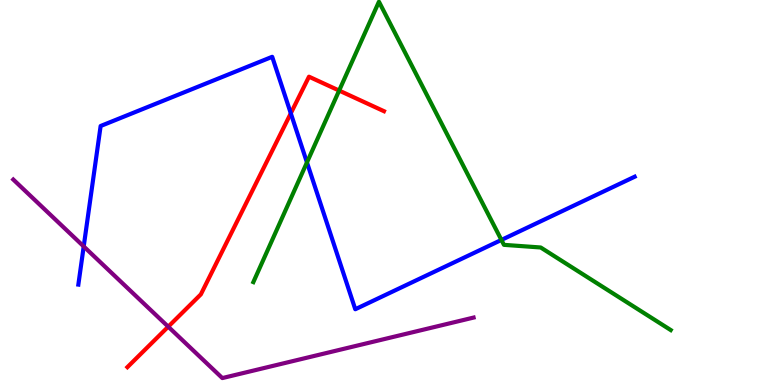[{'lines': ['blue', 'red'], 'intersections': [{'x': 3.75, 'y': 7.06}]}, {'lines': ['green', 'red'], 'intersections': [{'x': 4.38, 'y': 7.65}]}, {'lines': ['purple', 'red'], 'intersections': [{'x': 2.17, 'y': 1.51}]}, {'lines': ['blue', 'green'], 'intersections': [{'x': 3.96, 'y': 5.78}, {'x': 6.47, 'y': 3.77}]}, {'lines': ['blue', 'purple'], 'intersections': [{'x': 1.08, 'y': 3.6}]}, {'lines': ['green', 'purple'], 'intersections': []}]